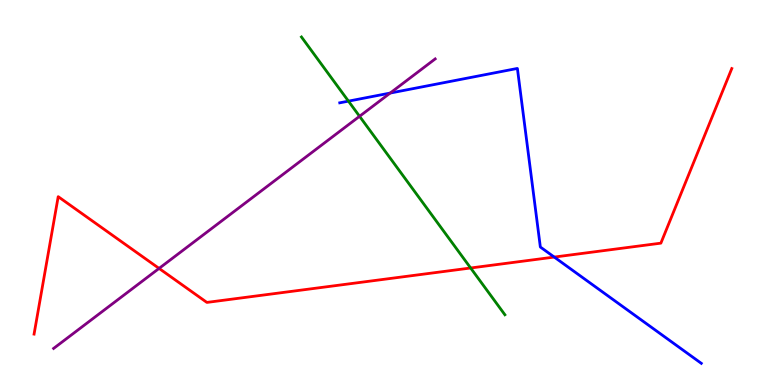[{'lines': ['blue', 'red'], 'intersections': [{'x': 7.15, 'y': 3.32}]}, {'lines': ['green', 'red'], 'intersections': [{'x': 6.07, 'y': 3.04}]}, {'lines': ['purple', 'red'], 'intersections': [{'x': 2.05, 'y': 3.03}]}, {'lines': ['blue', 'green'], 'intersections': [{'x': 4.5, 'y': 7.37}]}, {'lines': ['blue', 'purple'], 'intersections': [{'x': 5.03, 'y': 7.58}]}, {'lines': ['green', 'purple'], 'intersections': [{'x': 4.64, 'y': 6.98}]}]